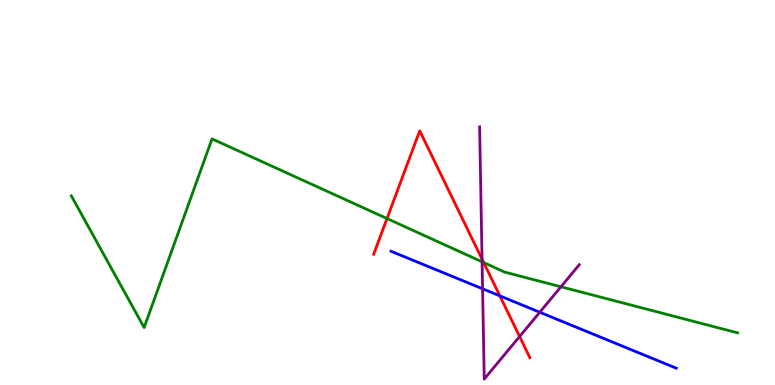[{'lines': ['blue', 'red'], 'intersections': [{'x': 6.45, 'y': 2.31}]}, {'lines': ['green', 'red'], 'intersections': [{'x': 4.99, 'y': 4.32}, {'x': 6.24, 'y': 3.18}]}, {'lines': ['purple', 'red'], 'intersections': [{'x': 6.22, 'y': 3.27}, {'x': 6.7, 'y': 1.26}]}, {'lines': ['blue', 'green'], 'intersections': []}, {'lines': ['blue', 'purple'], 'intersections': [{'x': 6.23, 'y': 2.5}, {'x': 6.96, 'y': 1.89}]}, {'lines': ['green', 'purple'], 'intersections': [{'x': 6.22, 'y': 3.2}, {'x': 7.24, 'y': 2.55}]}]